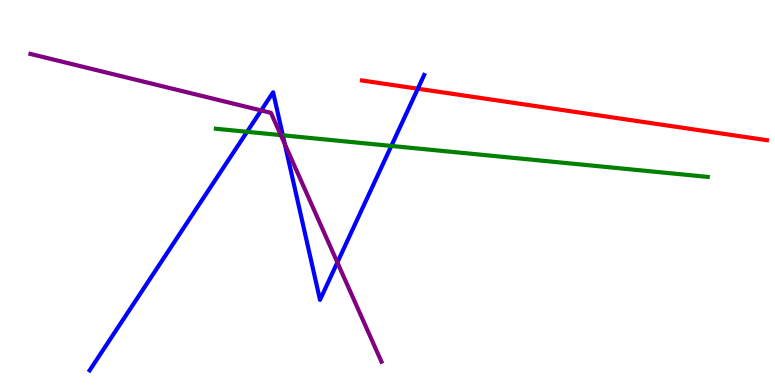[{'lines': ['blue', 'red'], 'intersections': [{'x': 5.39, 'y': 7.7}]}, {'lines': ['green', 'red'], 'intersections': []}, {'lines': ['purple', 'red'], 'intersections': []}, {'lines': ['blue', 'green'], 'intersections': [{'x': 3.19, 'y': 6.58}, {'x': 3.65, 'y': 6.49}, {'x': 5.05, 'y': 6.21}]}, {'lines': ['blue', 'purple'], 'intersections': [{'x': 3.37, 'y': 7.13}, {'x': 3.68, 'y': 6.26}, {'x': 4.35, 'y': 3.18}]}, {'lines': ['green', 'purple'], 'intersections': [{'x': 3.62, 'y': 6.49}]}]